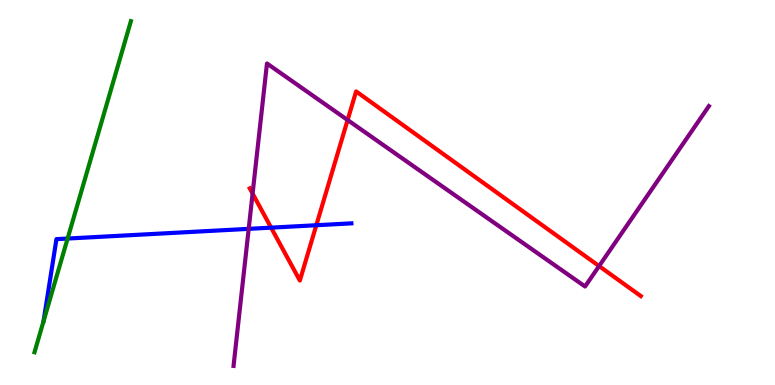[{'lines': ['blue', 'red'], 'intersections': [{'x': 3.5, 'y': 4.09}, {'x': 4.08, 'y': 4.15}]}, {'lines': ['green', 'red'], 'intersections': []}, {'lines': ['purple', 'red'], 'intersections': [{'x': 3.26, 'y': 4.97}, {'x': 4.49, 'y': 6.88}, {'x': 7.73, 'y': 3.09}]}, {'lines': ['blue', 'green'], 'intersections': [{'x': 0.872, 'y': 3.8}]}, {'lines': ['blue', 'purple'], 'intersections': [{'x': 3.21, 'y': 4.06}]}, {'lines': ['green', 'purple'], 'intersections': []}]